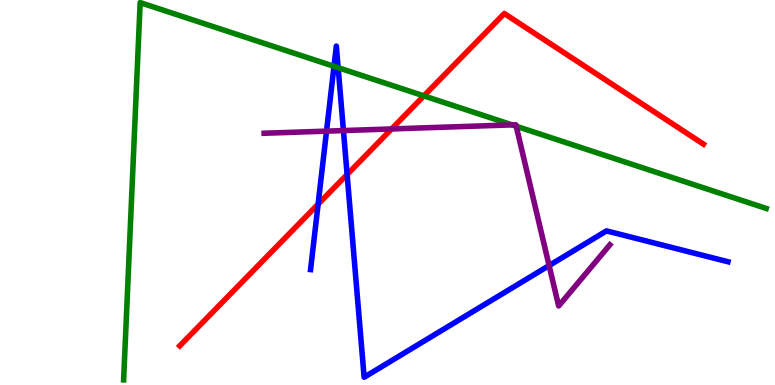[{'lines': ['blue', 'red'], 'intersections': [{'x': 4.1, 'y': 4.7}, {'x': 4.48, 'y': 5.47}]}, {'lines': ['green', 'red'], 'intersections': [{'x': 5.47, 'y': 7.51}]}, {'lines': ['purple', 'red'], 'intersections': [{'x': 5.05, 'y': 6.65}]}, {'lines': ['blue', 'green'], 'intersections': [{'x': 4.31, 'y': 8.28}, {'x': 4.36, 'y': 8.24}]}, {'lines': ['blue', 'purple'], 'intersections': [{'x': 4.21, 'y': 6.59}, {'x': 4.43, 'y': 6.61}, {'x': 7.09, 'y': 3.1}]}, {'lines': ['green', 'purple'], 'intersections': [{'x': 6.61, 'y': 6.76}, {'x': 6.66, 'y': 6.72}]}]